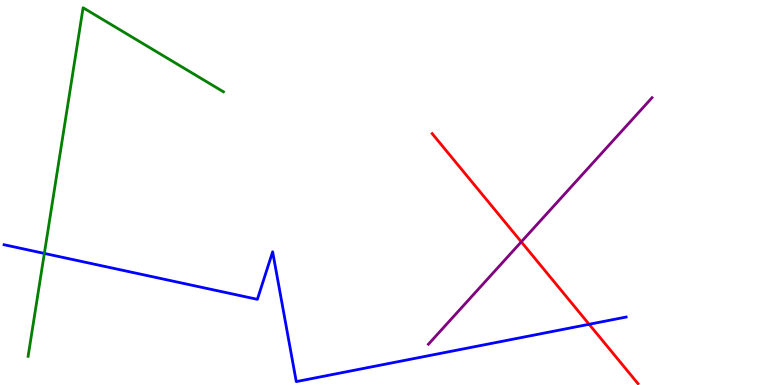[{'lines': ['blue', 'red'], 'intersections': [{'x': 7.6, 'y': 1.58}]}, {'lines': ['green', 'red'], 'intersections': []}, {'lines': ['purple', 'red'], 'intersections': [{'x': 6.73, 'y': 3.72}]}, {'lines': ['blue', 'green'], 'intersections': [{'x': 0.572, 'y': 3.42}]}, {'lines': ['blue', 'purple'], 'intersections': []}, {'lines': ['green', 'purple'], 'intersections': []}]